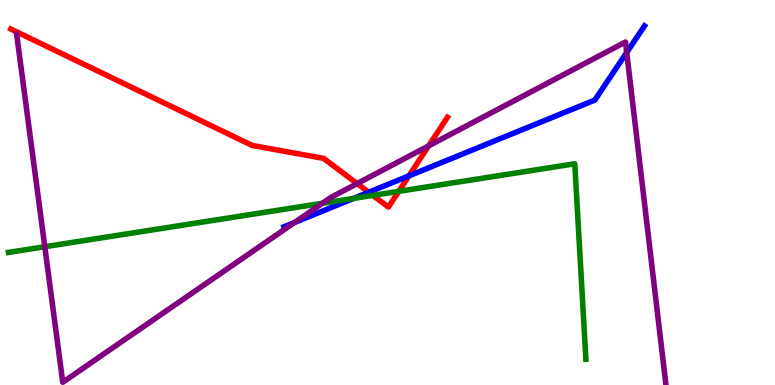[{'lines': ['blue', 'red'], 'intersections': [{'x': 4.76, 'y': 5.01}, {'x': 5.28, 'y': 5.43}]}, {'lines': ['green', 'red'], 'intersections': [{'x': 4.81, 'y': 4.93}, {'x': 5.15, 'y': 5.03}]}, {'lines': ['purple', 'red'], 'intersections': [{'x': 4.61, 'y': 5.23}, {'x': 5.53, 'y': 6.21}]}, {'lines': ['blue', 'green'], 'intersections': [{'x': 4.56, 'y': 4.85}]}, {'lines': ['blue', 'purple'], 'intersections': [{'x': 3.8, 'y': 4.22}, {'x': 8.09, 'y': 8.64}]}, {'lines': ['green', 'purple'], 'intersections': [{'x': 0.578, 'y': 3.59}, {'x': 4.16, 'y': 4.72}]}]